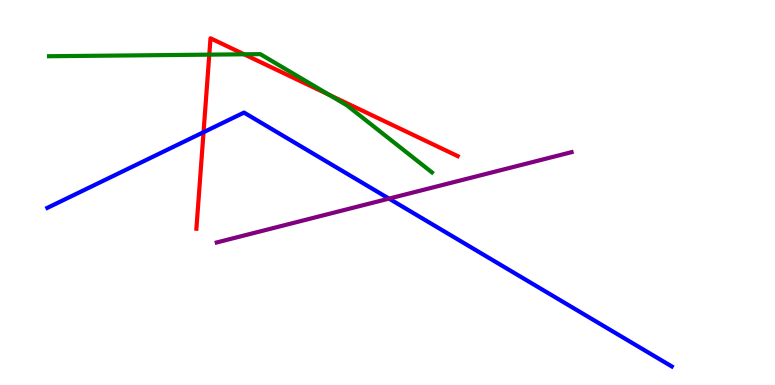[{'lines': ['blue', 'red'], 'intersections': [{'x': 2.63, 'y': 6.57}]}, {'lines': ['green', 'red'], 'intersections': [{'x': 2.7, 'y': 8.58}, {'x': 3.15, 'y': 8.59}, {'x': 4.25, 'y': 7.54}]}, {'lines': ['purple', 'red'], 'intersections': []}, {'lines': ['blue', 'green'], 'intersections': []}, {'lines': ['blue', 'purple'], 'intersections': [{'x': 5.02, 'y': 4.84}]}, {'lines': ['green', 'purple'], 'intersections': []}]